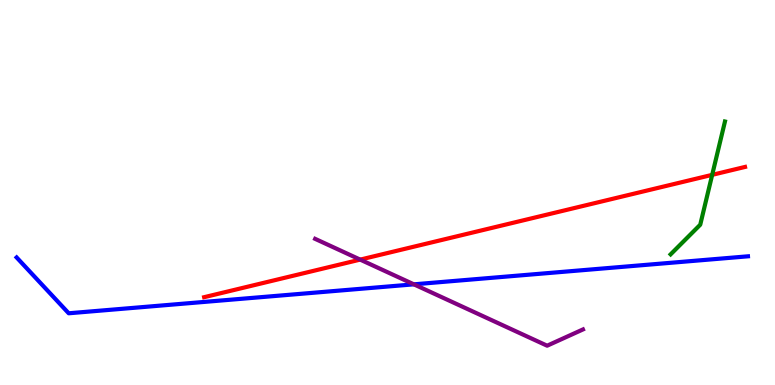[{'lines': ['blue', 'red'], 'intersections': []}, {'lines': ['green', 'red'], 'intersections': [{'x': 9.19, 'y': 5.46}]}, {'lines': ['purple', 'red'], 'intersections': [{'x': 4.65, 'y': 3.26}]}, {'lines': ['blue', 'green'], 'intersections': []}, {'lines': ['blue', 'purple'], 'intersections': [{'x': 5.34, 'y': 2.61}]}, {'lines': ['green', 'purple'], 'intersections': []}]